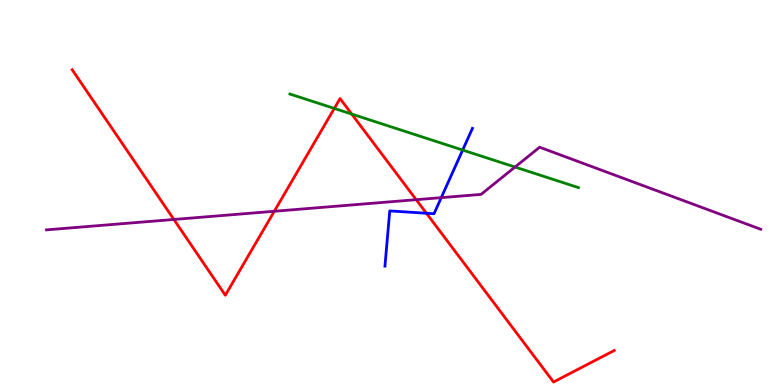[{'lines': ['blue', 'red'], 'intersections': [{'x': 5.5, 'y': 4.46}]}, {'lines': ['green', 'red'], 'intersections': [{'x': 4.31, 'y': 7.18}, {'x': 4.54, 'y': 7.04}]}, {'lines': ['purple', 'red'], 'intersections': [{'x': 2.24, 'y': 4.3}, {'x': 3.54, 'y': 4.51}, {'x': 5.37, 'y': 4.81}]}, {'lines': ['blue', 'green'], 'intersections': [{'x': 5.97, 'y': 6.1}]}, {'lines': ['blue', 'purple'], 'intersections': [{'x': 5.69, 'y': 4.87}]}, {'lines': ['green', 'purple'], 'intersections': [{'x': 6.65, 'y': 5.66}]}]